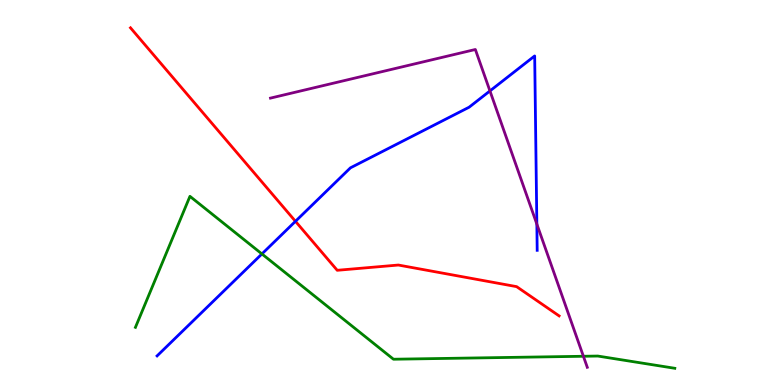[{'lines': ['blue', 'red'], 'intersections': [{'x': 3.81, 'y': 4.25}]}, {'lines': ['green', 'red'], 'intersections': []}, {'lines': ['purple', 'red'], 'intersections': []}, {'lines': ['blue', 'green'], 'intersections': [{'x': 3.38, 'y': 3.4}]}, {'lines': ['blue', 'purple'], 'intersections': [{'x': 6.32, 'y': 7.64}, {'x': 6.93, 'y': 4.18}]}, {'lines': ['green', 'purple'], 'intersections': [{'x': 7.53, 'y': 0.746}]}]